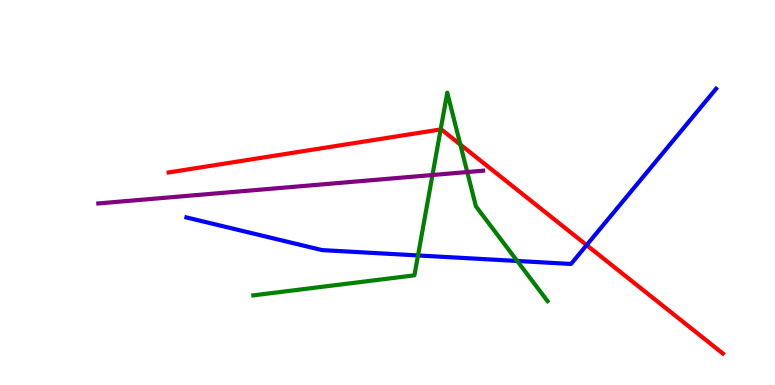[{'lines': ['blue', 'red'], 'intersections': [{'x': 7.57, 'y': 3.63}]}, {'lines': ['green', 'red'], 'intersections': [{'x': 5.69, 'y': 6.64}, {'x': 5.94, 'y': 6.25}]}, {'lines': ['purple', 'red'], 'intersections': []}, {'lines': ['blue', 'green'], 'intersections': [{'x': 5.39, 'y': 3.37}, {'x': 6.67, 'y': 3.22}]}, {'lines': ['blue', 'purple'], 'intersections': []}, {'lines': ['green', 'purple'], 'intersections': [{'x': 5.58, 'y': 5.45}, {'x': 6.03, 'y': 5.53}]}]